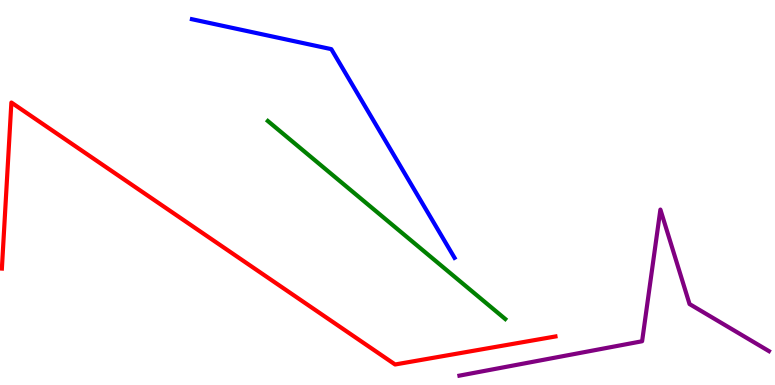[{'lines': ['blue', 'red'], 'intersections': []}, {'lines': ['green', 'red'], 'intersections': []}, {'lines': ['purple', 'red'], 'intersections': []}, {'lines': ['blue', 'green'], 'intersections': []}, {'lines': ['blue', 'purple'], 'intersections': []}, {'lines': ['green', 'purple'], 'intersections': []}]